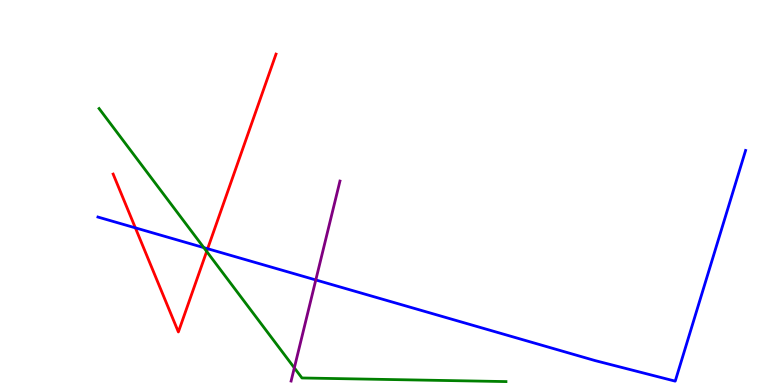[{'lines': ['blue', 'red'], 'intersections': [{'x': 1.75, 'y': 4.08}, {'x': 2.68, 'y': 3.54}]}, {'lines': ['green', 'red'], 'intersections': [{'x': 2.67, 'y': 3.47}]}, {'lines': ['purple', 'red'], 'intersections': []}, {'lines': ['blue', 'green'], 'intersections': [{'x': 2.63, 'y': 3.57}]}, {'lines': ['blue', 'purple'], 'intersections': [{'x': 4.07, 'y': 2.73}]}, {'lines': ['green', 'purple'], 'intersections': [{'x': 3.8, 'y': 0.445}]}]